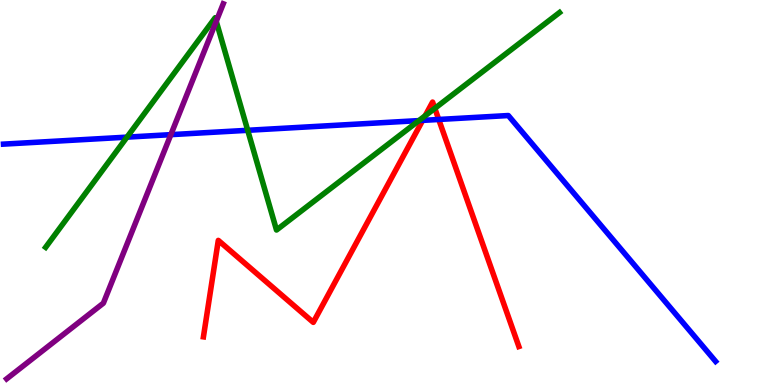[{'lines': ['blue', 'red'], 'intersections': [{'x': 5.45, 'y': 6.87}, {'x': 5.66, 'y': 6.9}]}, {'lines': ['green', 'red'], 'intersections': [{'x': 5.49, 'y': 6.99}, {'x': 5.61, 'y': 7.19}]}, {'lines': ['purple', 'red'], 'intersections': []}, {'lines': ['blue', 'green'], 'intersections': [{'x': 1.64, 'y': 6.44}, {'x': 3.2, 'y': 6.62}, {'x': 5.41, 'y': 6.87}]}, {'lines': ['blue', 'purple'], 'intersections': [{'x': 2.2, 'y': 6.5}]}, {'lines': ['green', 'purple'], 'intersections': [{'x': 2.79, 'y': 9.45}]}]